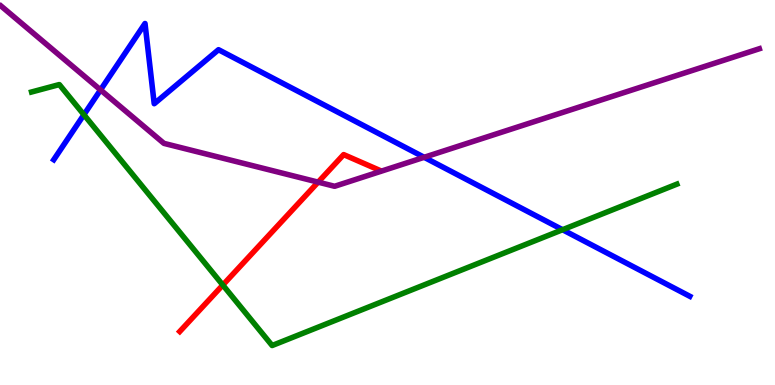[{'lines': ['blue', 'red'], 'intersections': []}, {'lines': ['green', 'red'], 'intersections': [{'x': 2.87, 'y': 2.6}]}, {'lines': ['purple', 'red'], 'intersections': [{'x': 4.11, 'y': 5.27}]}, {'lines': ['blue', 'green'], 'intersections': [{'x': 1.08, 'y': 7.02}, {'x': 7.26, 'y': 4.03}]}, {'lines': ['blue', 'purple'], 'intersections': [{'x': 1.3, 'y': 7.66}, {'x': 5.47, 'y': 5.91}]}, {'lines': ['green', 'purple'], 'intersections': []}]